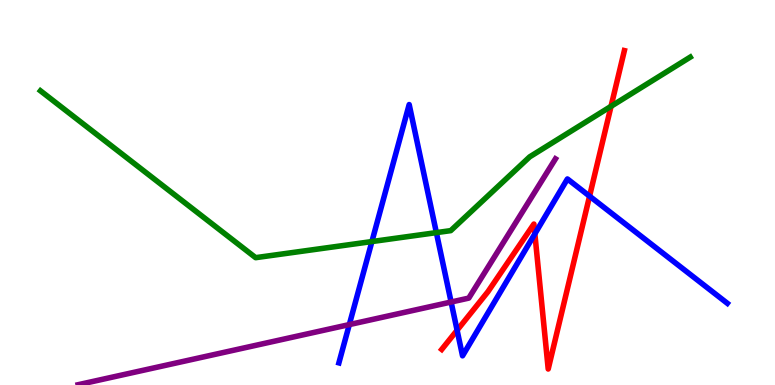[{'lines': ['blue', 'red'], 'intersections': [{'x': 5.9, 'y': 1.42}, {'x': 6.9, 'y': 3.93}, {'x': 7.61, 'y': 4.9}]}, {'lines': ['green', 'red'], 'intersections': [{'x': 7.88, 'y': 7.24}]}, {'lines': ['purple', 'red'], 'intersections': []}, {'lines': ['blue', 'green'], 'intersections': [{'x': 4.8, 'y': 3.73}, {'x': 5.63, 'y': 3.96}]}, {'lines': ['blue', 'purple'], 'intersections': [{'x': 4.51, 'y': 1.57}, {'x': 5.82, 'y': 2.16}]}, {'lines': ['green', 'purple'], 'intersections': []}]